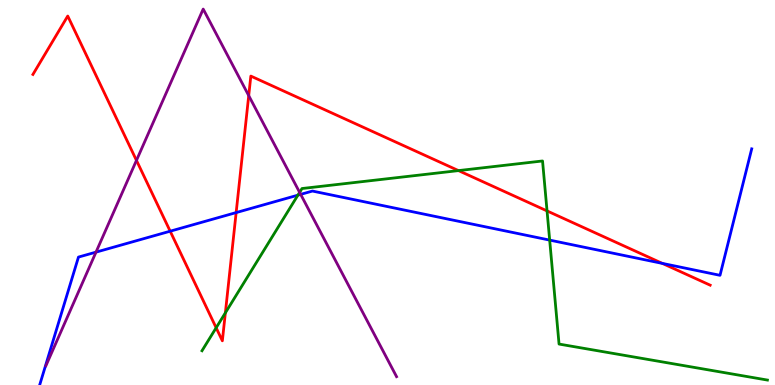[{'lines': ['blue', 'red'], 'intersections': [{'x': 2.2, 'y': 3.99}, {'x': 3.05, 'y': 4.48}, {'x': 8.55, 'y': 3.16}]}, {'lines': ['green', 'red'], 'intersections': [{'x': 2.79, 'y': 1.49}, {'x': 2.91, 'y': 1.87}, {'x': 5.92, 'y': 5.57}, {'x': 7.06, 'y': 4.52}]}, {'lines': ['purple', 'red'], 'intersections': [{'x': 1.76, 'y': 5.83}, {'x': 3.21, 'y': 7.52}]}, {'lines': ['blue', 'green'], 'intersections': [{'x': 3.84, 'y': 4.93}, {'x': 7.09, 'y': 3.76}]}, {'lines': ['blue', 'purple'], 'intersections': [{'x': 1.24, 'y': 3.45}, {'x': 3.88, 'y': 4.95}]}, {'lines': ['green', 'purple'], 'intersections': [{'x': 3.87, 'y': 5.0}]}]